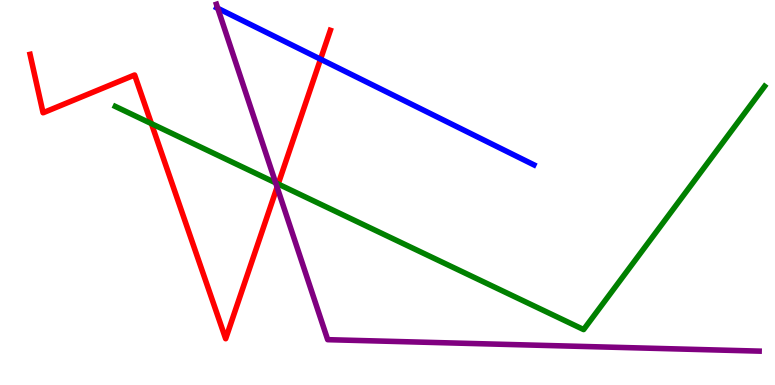[{'lines': ['blue', 'red'], 'intersections': [{'x': 4.14, 'y': 8.46}]}, {'lines': ['green', 'red'], 'intersections': [{'x': 1.95, 'y': 6.79}, {'x': 3.59, 'y': 5.22}]}, {'lines': ['purple', 'red'], 'intersections': [{'x': 3.58, 'y': 5.14}]}, {'lines': ['blue', 'green'], 'intersections': []}, {'lines': ['blue', 'purple'], 'intersections': [{'x': 2.81, 'y': 9.78}]}, {'lines': ['green', 'purple'], 'intersections': [{'x': 3.56, 'y': 5.25}]}]